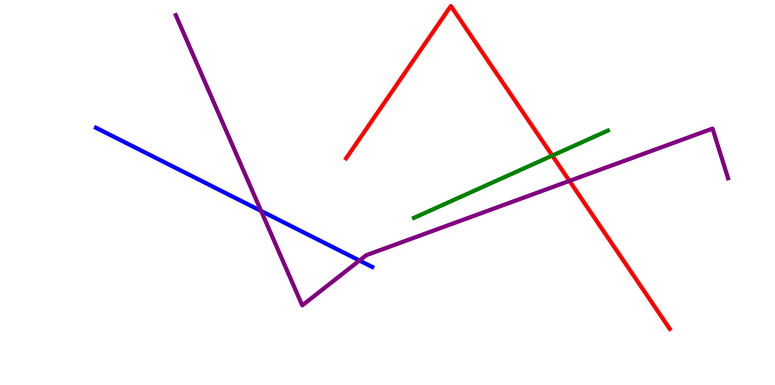[{'lines': ['blue', 'red'], 'intersections': []}, {'lines': ['green', 'red'], 'intersections': [{'x': 7.13, 'y': 5.96}]}, {'lines': ['purple', 'red'], 'intersections': [{'x': 7.35, 'y': 5.3}]}, {'lines': ['blue', 'green'], 'intersections': []}, {'lines': ['blue', 'purple'], 'intersections': [{'x': 3.37, 'y': 4.52}, {'x': 4.64, 'y': 3.23}]}, {'lines': ['green', 'purple'], 'intersections': []}]